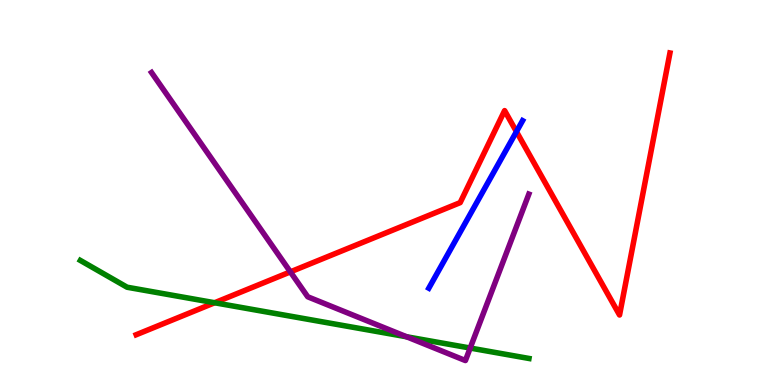[{'lines': ['blue', 'red'], 'intersections': [{'x': 6.66, 'y': 6.58}]}, {'lines': ['green', 'red'], 'intersections': [{'x': 2.77, 'y': 2.14}]}, {'lines': ['purple', 'red'], 'intersections': [{'x': 3.75, 'y': 2.94}]}, {'lines': ['blue', 'green'], 'intersections': []}, {'lines': ['blue', 'purple'], 'intersections': []}, {'lines': ['green', 'purple'], 'intersections': [{'x': 5.25, 'y': 1.25}, {'x': 6.07, 'y': 0.96}]}]